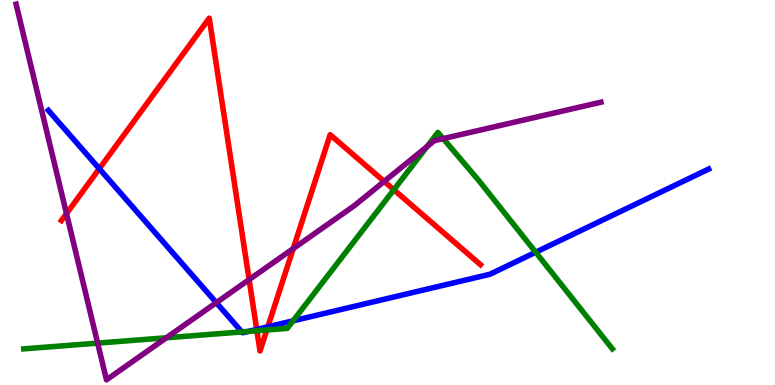[{'lines': ['blue', 'red'], 'intersections': [{'x': 1.28, 'y': 5.62}, {'x': 3.31, 'y': 1.44}, {'x': 3.46, 'y': 1.51}]}, {'lines': ['green', 'red'], 'intersections': [{'x': 3.31, 'y': 1.41}, {'x': 3.44, 'y': 1.43}, {'x': 5.08, 'y': 5.07}]}, {'lines': ['purple', 'red'], 'intersections': [{'x': 0.858, 'y': 4.45}, {'x': 3.21, 'y': 2.74}, {'x': 3.78, 'y': 3.54}, {'x': 4.96, 'y': 5.29}]}, {'lines': ['blue', 'green'], 'intersections': [{'x': 3.12, 'y': 1.38}, {'x': 3.2, 'y': 1.39}, {'x': 3.78, 'y': 1.67}, {'x': 6.91, 'y': 3.45}]}, {'lines': ['blue', 'purple'], 'intersections': [{'x': 2.79, 'y': 2.14}]}, {'lines': ['green', 'purple'], 'intersections': [{'x': 1.26, 'y': 1.09}, {'x': 2.15, 'y': 1.23}, {'x': 5.51, 'y': 6.19}, {'x': 5.72, 'y': 6.4}]}]